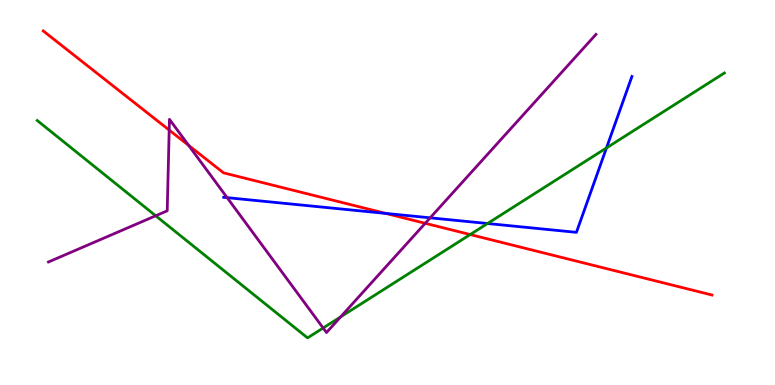[{'lines': ['blue', 'red'], 'intersections': [{'x': 4.98, 'y': 4.46}]}, {'lines': ['green', 'red'], 'intersections': [{'x': 6.07, 'y': 3.91}]}, {'lines': ['purple', 'red'], 'intersections': [{'x': 2.18, 'y': 6.62}, {'x': 2.43, 'y': 6.22}, {'x': 5.49, 'y': 4.2}]}, {'lines': ['blue', 'green'], 'intersections': [{'x': 6.29, 'y': 4.19}, {'x': 7.83, 'y': 6.16}]}, {'lines': ['blue', 'purple'], 'intersections': [{'x': 2.93, 'y': 4.87}, {'x': 5.55, 'y': 4.34}]}, {'lines': ['green', 'purple'], 'intersections': [{'x': 2.01, 'y': 4.4}, {'x': 4.17, 'y': 1.48}, {'x': 4.4, 'y': 1.77}]}]